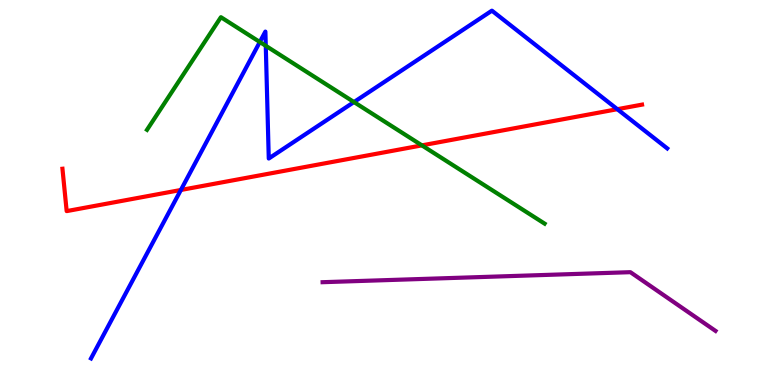[{'lines': ['blue', 'red'], 'intersections': [{'x': 2.33, 'y': 5.07}, {'x': 7.97, 'y': 7.16}]}, {'lines': ['green', 'red'], 'intersections': [{'x': 5.44, 'y': 6.22}]}, {'lines': ['purple', 'red'], 'intersections': []}, {'lines': ['blue', 'green'], 'intersections': [{'x': 3.35, 'y': 8.91}, {'x': 3.43, 'y': 8.81}, {'x': 4.57, 'y': 7.35}]}, {'lines': ['blue', 'purple'], 'intersections': []}, {'lines': ['green', 'purple'], 'intersections': []}]